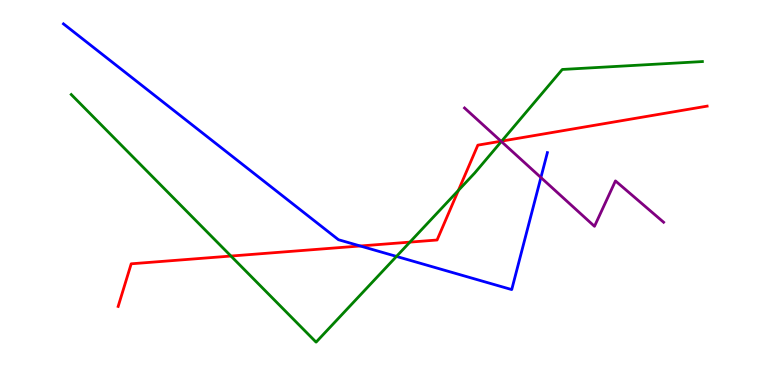[{'lines': ['blue', 'red'], 'intersections': [{'x': 4.65, 'y': 3.61}]}, {'lines': ['green', 'red'], 'intersections': [{'x': 2.98, 'y': 3.35}, {'x': 5.29, 'y': 3.71}, {'x': 5.91, 'y': 5.05}, {'x': 6.47, 'y': 6.34}]}, {'lines': ['purple', 'red'], 'intersections': [{'x': 6.46, 'y': 6.33}]}, {'lines': ['blue', 'green'], 'intersections': [{'x': 5.12, 'y': 3.34}]}, {'lines': ['blue', 'purple'], 'intersections': [{'x': 6.98, 'y': 5.39}]}, {'lines': ['green', 'purple'], 'intersections': [{'x': 6.47, 'y': 6.32}]}]